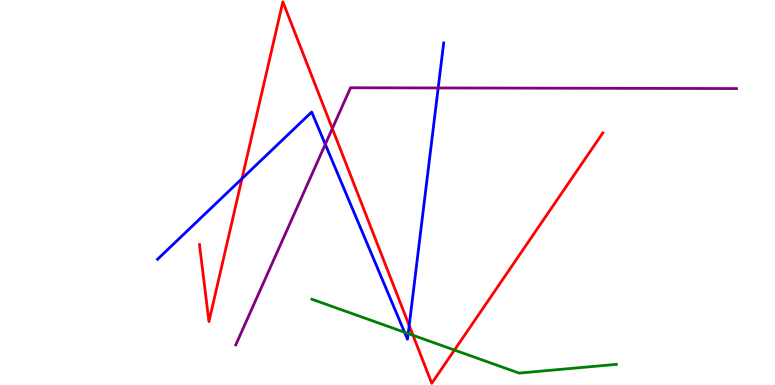[{'lines': ['blue', 'red'], 'intersections': [{'x': 3.12, 'y': 5.36}, {'x': 5.28, 'y': 1.54}]}, {'lines': ['green', 'red'], 'intersections': [{'x': 5.33, 'y': 1.29}, {'x': 5.86, 'y': 0.908}]}, {'lines': ['purple', 'red'], 'intersections': [{'x': 4.29, 'y': 6.66}]}, {'lines': ['blue', 'green'], 'intersections': [{'x': 5.22, 'y': 1.37}, {'x': 5.27, 'y': 1.34}]}, {'lines': ['blue', 'purple'], 'intersections': [{'x': 4.2, 'y': 6.25}, {'x': 5.65, 'y': 7.72}]}, {'lines': ['green', 'purple'], 'intersections': []}]